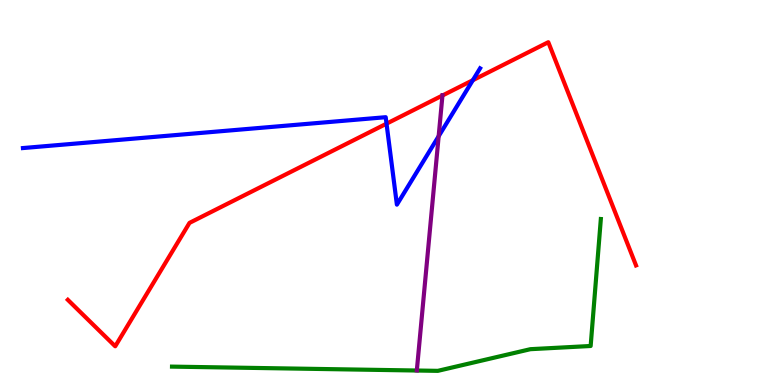[{'lines': ['blue', 'red'], 'intersections': [{'x': 4.99, 'y': 6.79}, {'x': 6.1, 'y': 7.92}]}, {'lines': ['green', 'red'], 'intersections': []}, {'lines': ['purple', 'red'], 'intersections': [{'x': 5.71, 'y': 7.52}]}, {'lines': ['blue', 'green'], 'intersections': []}, {'lines': ['blue', 'purple'], 'intersections': [{'x': 5.66, 'y': 6.46}]}, {'lines': ['green', 'purple'], 'intersections': []}]